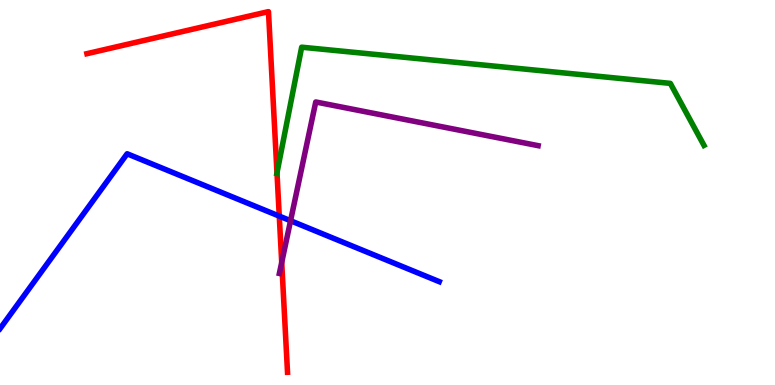[{'lines': ['blue', 'red'], 'intersections': [{'x': 3.6, 'y': 4.39}]}, {'lines': ['green', 'red'], 'intersections': [{'x': 3.57, 'y': 5.51}]}, {'lines': ['purple', 'red'], 'intersections': [{'x': 3.64, 'y': 3.18}]}, {'lines': ['blue', 'green'], 'intersections': []}, {'lines': ['blue', 'purple'], 'intersections': [{'x': 3.75, 'y': 4.27}]}, {'lines': ['green', 'purple'], 'intersections': []}]